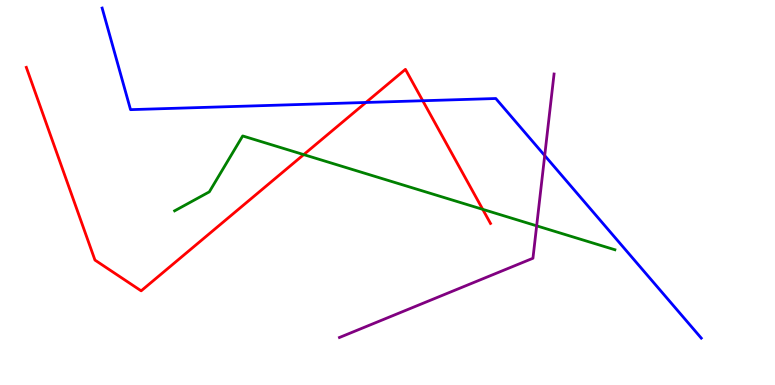[{'lines': ['blue', 'red'], 'intersections': [{'x': 4.72, 'y': 7.34}, {'x': 5.45, 'y': 7.38}]}, {'lines': ['green', 'red'], 'intersections': [{'x': 3.92, 'y': 5.98}, {'x': 6.23, 'y': 4.56}]}, {'lines': ['purple', 'red'], 'intersections': []}, {'lines': ['blue', 'green'], 'intersections': []}, {'lines': ['blue', 'purple'], 'intersections': [{'x': 7.03, 'y': 5.96}]}, {'lines': ['green', 'purple'], 'intersections': [{'x': 6.92, 'y': 4.13}]}]